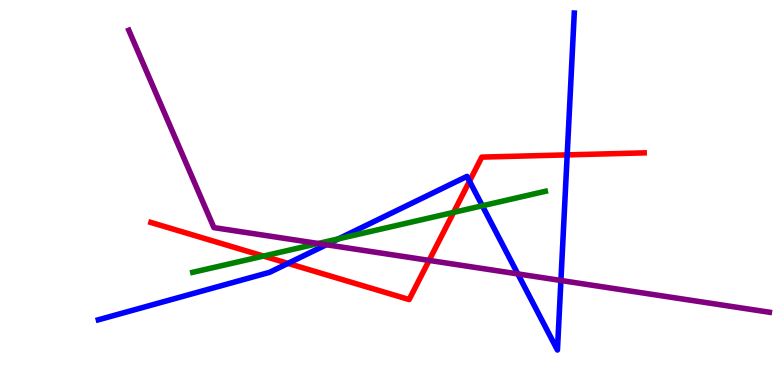[{'lines': ['blue', 'red'], 'intersections': [{'x': 3.72, 'y': 3.16}, {'x': 6.06, 'y': 5.29}, {'x': 7.32, 'y': 5.98}]}, {'lines': ['green', 'red'], 'intersections': [{'x': 3.4, 'y': 3.35}, {'x': 5.85, 'y': 4.48}]}, {'lines': ['purple', 'red'], 'intersections': [{'x': 5.54, 'y': 3.24}]}, {'lines': ['blue', 'green'], 'intersections': [{'x': 4.37, 'y': 3.8}, {'x': 6.22, 'y': 4.66}]}, {'lines': ['blue', 'purple'], 'intersections': [{'x': 4.21, 'y': 3.64}, {'x': 6.68, 'y': 2.89}, {'x': 7.24, 'y': 2.71}]}, {'lines': ['green', 'purple'], 'intersections': [{'x': 4.11, 'y': 3.68}]}]